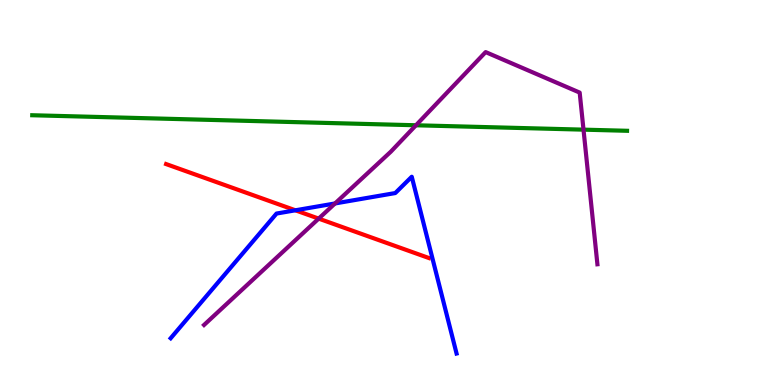[{'lines': ['blue', 'red'], 'intersections': [{'x': 3.81, 'y': 4.54}]}, {'lines': ['green', 'red'], 'intersections': []}, {'lines': ['purple', 'red'], 'intersections': [{'x': 4.11, 'y': 4.32}]}, {'lines': ['blue', 'green'], 'intersections': []}, {'lines': ['blue', 'purple'], 'intersections': [{'x': 4.32, 'y': 4.72}]}, {'lines': ['green', 'purple'], 'intersections': [{'x': 5.37, 'y': 6.75}, {'x': 7.53, 'y': 6.63}]}]